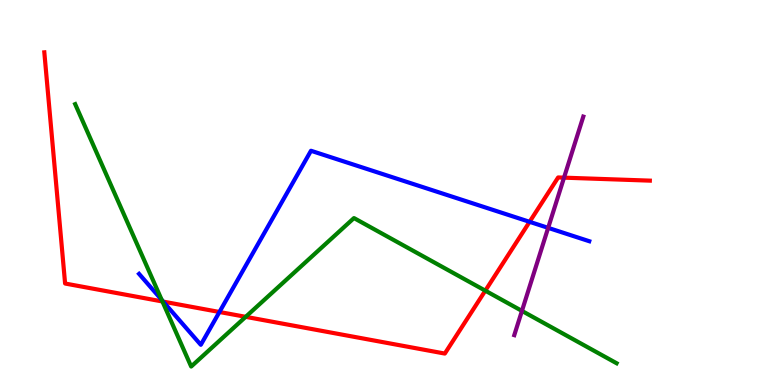[{'lines': ['blue', 'red'], 'intersections': [{'x': 2.11, 'y': 2.17}, {'x': 2.83, 'y': 1.9}, {'x': 6.83, 'y': 4.24}]}, {'lines': ['green', 'red'], 'intersections': [{'x': 2.1, 'y': 2.17}, {'x': 3.17, 'y': 1.77}, {'x': 6.26, 'y': 2.45}]}, {'lines': ['purple', 'red'], 'intersections': [{'x': 7.28, 'y': 5.39}]}, {'lines': ['blue', 'green'], 'intersections': [{'x': 2.09, 'y': 2.21}]}, {'lines': ['blue', 'purple'], 'intersections': [{'x': 7.07, 'y': 4.08}]}, {'lines': ['green', 'purple'], 'intersections': [{'x': 6.73, 'y': 1.92}]}]